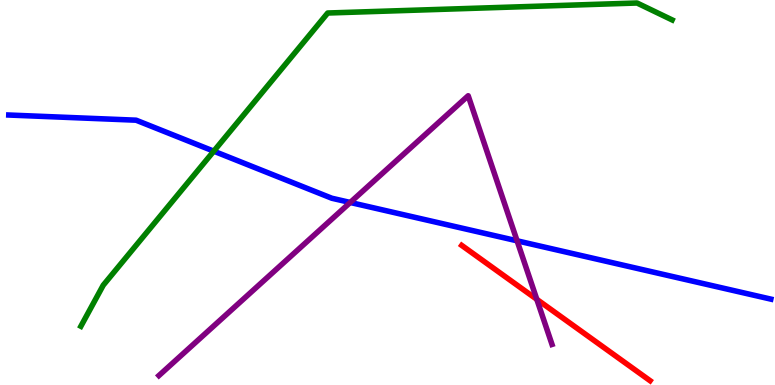[{'lines': ['blue', 'red'], 'intersections': []}, {'lines': ['green', 'red'], 'intersections': []}, {'lines': ['purple', 'red'], 'intersections': [{'x': 6.93, 'y': 2.23}]}, {'lines': ['blue', 'green'], 'intersections': [{'x': 2.76, 'y': 6.07}]}, {'lines': ['blue', 'purple'], 'intersections': [{'x': 4.52, 'y': 4.74}, {'x': 6.67, 'y': 3.75}]}, {'lines': ['green', 'purple'], 'intersections': []}]